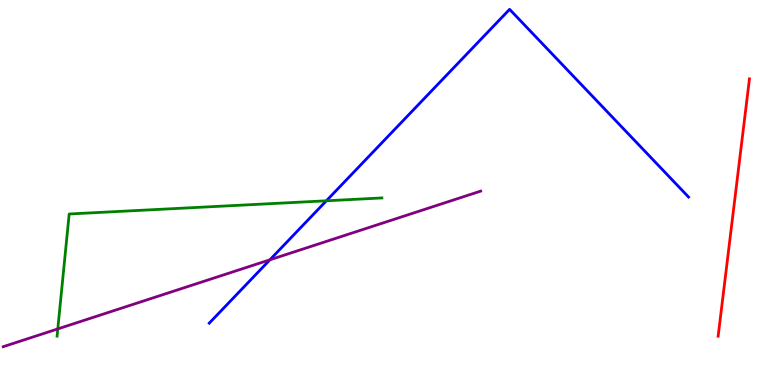[{'lines': ['blue', 'red'], 'intersections': []}, {'lines': ['green', 'red'], 'intersections': []}, {'lines': ['purple', 'red'], 'intersections': []}, {'lines': ['blue', 'green'], 'intersections': [{'x': 4.21, 'y': 4.78}]}, {'lines': ['blue', 'purple'], 'intersections': [{'x': 3.48, 'y': 3.25}]}, {'lines': ['green', 'purple'], 'intersections': [{'x': 0.746, 'y': 1.46}]}]